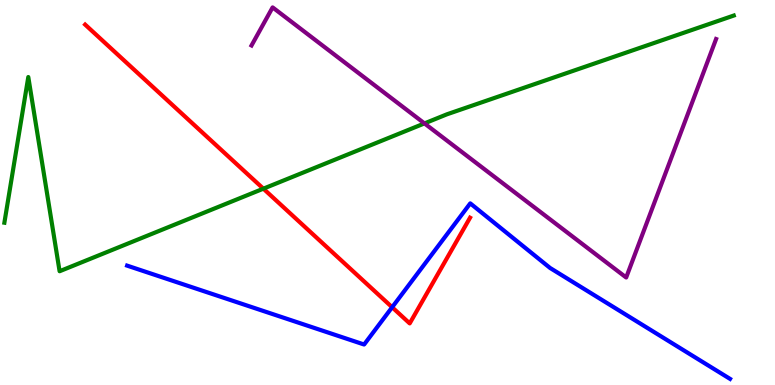[{'lines': ['blue', 'red'], 'intersections': [{'x': 5.06, 'y': 2.02}]}, {'lines': ['green', 'red'], 'intersections': [{'x': 3.4, 'y': 5.1}]}, {'lines': ['purple', 'red'], 'intersections': []}, {'lines': ['blue', 'green'], 'intersections': []}, {'lines': ['blue', 'purple'], 'intersections': []}, {'lines': ['green', 'purple'], 'intersections': [{'x': 5.48, 'y': 6.79}]}]